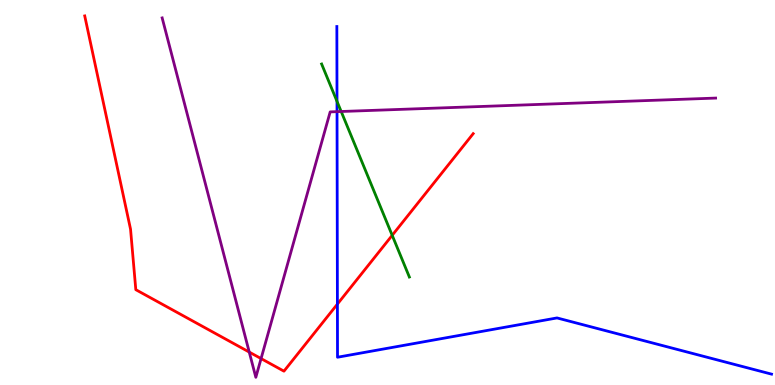[{'lines': ['blue', 'red'], 'intersections': [{'x': 4.35, 'y': 2.1}]}, {'lines': ['green', 'red'], 'intersections': [{'x': 5.06, 'y': 3.89}]}, {'lines': ['purple', 'red'], 'intersections': [{'x': 3.22, 'y': 0.855}, {'x': 3.37, 'y': 0.686}]}, {'lines': ['blue', 'green'], 'intersections': [{'x': 4.35, 'y': 7.37}]}, {'lines': ['blue', 'purple'], 'intersections': [{'x': 4.35, 'y': 7.1}]}, {'lines': ['green', 'purple'], 'intersections': [{'x': 4.4, 'y': 7.1}]}]